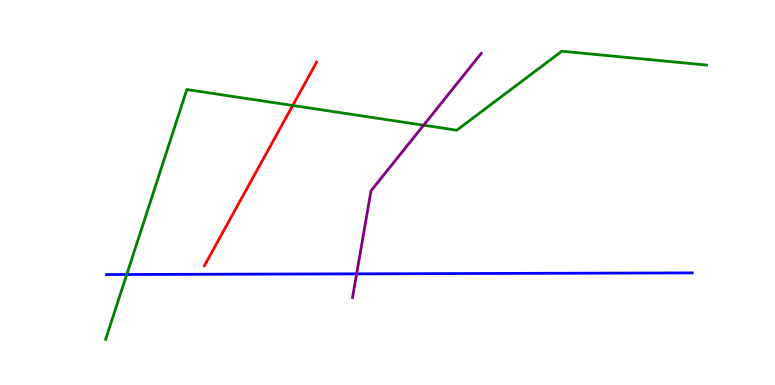[{'lines': ['blue', 'red'], 'intersections': []}, {'lines': ['green', 'red'], 'intersections': [{'x': 3.78, 'y': 7.26}]}, {'lines': ['purple', 'red'], 'intersections': []}, {'lines': ['blue', 'green'], 'intersections': [{'x': 1.64, 'y': 2.87}]}, {'lines': ['blue', 'purple'], 'intersections': [{'x': 4.6, 'y': 2.89}]}, {'lines': ['green', 'purple'], 'intersections': [{'x': 5.47, 'y': 6.75}]}]